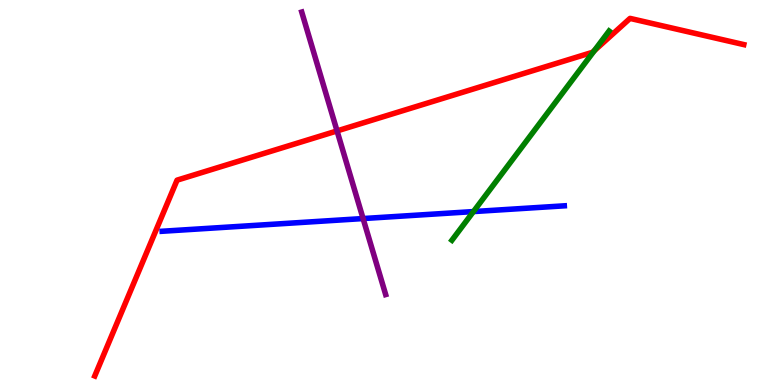[{'lines': ['blue', 'red'], 'intersections': []}, {'lines': ['green', 'red'], 'intersections': [{'x': 7.67, 'y': 8.69}]}, {'lines': ['purple', 'red'], 'intersections': [{'x': 4.35, 'y': 6.6}]}, {'lines': ['blue', 'green'], 'intersections': [{'x': 6.11, 'y': 4.5}]}, {'lines': ['blue', 'purple'], 'intersections': [{'x': 4.68, 'y': 4.32}]}, {'lines': ['green', 'purple'], 'intersections': []}]